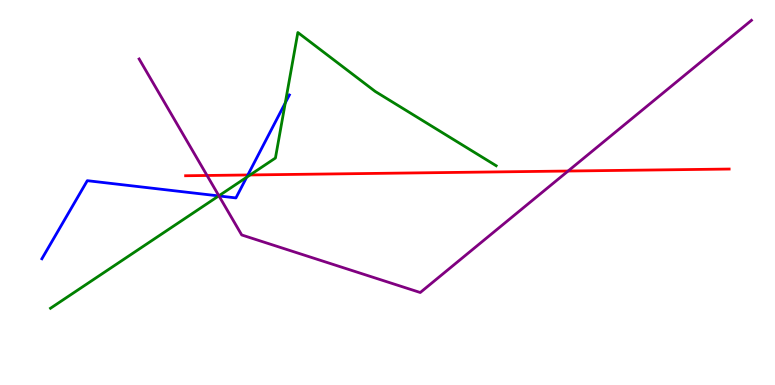[{'lines': ['blue', 'red'], 'intersections': [{'x': 3.2, 'y': 5.46}]}, {'lines': ['green', 'red'], 'intersections': [{'x': 3.23, 'y': 5.46}]}, {'lines': ['purple', 'red'], 'intersections': [{'x': 2.67, 'y': 5.44}, {'x': 7.33, 'y': 5.56}]}, {'lines': ['blue', 'green'], 'intersections': [{'x': 2.82, 'y': 4.91}, {'x': 3.18, 'y': 5.4}, {'x': 3.68, 'y': 7.33}]}, {'lines': ['blue', 'purple'], 'intersections': [{'x': 2.83, 'y': 4.91}]}, {'lines': ['green', 'purple'], 'intersections': [{'x': 2.82, 'y': 4.91}]}]